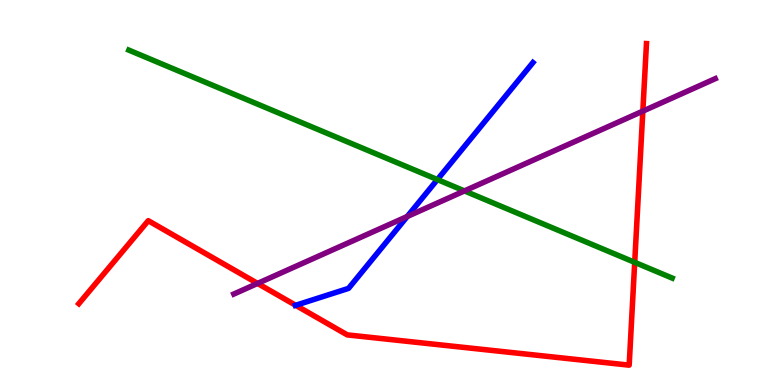[{'lines': ['blue', 'red'], 'intersections': [{'x': 3.82, 'y': 2.07}]}, {'lines': ['green', 'red'], 'intersections': [{'x': 8.19, 'y': 3.19}]}, {'lines': ['purple', 'red'], 'intersections': [{'x': 3.32, 'y': 2.64}, {'x': 8.29, 'y': 7.11}]}, {'lines': ['blue', 'green'], 'intersections': [{'x': 5.64, 'y': 5.34}]}, {'lines': ['blue', 'purple'], 'intersections': [{'x': 5.25, 'y': 4.38}]}, {'lines': ['green', 'purple'], 'intersections': [{'x': 5.99, 'y': 5.04}]}]